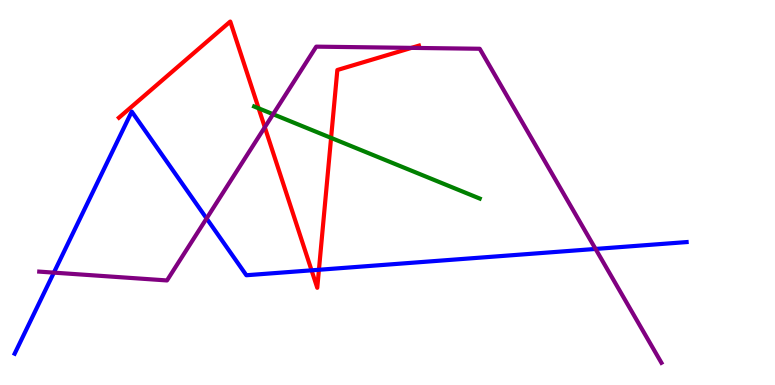[{'lines': ['blue', 'red'], 'intersections': [{'x': 4.02, 'y': 2.98}, {'x': 4.12, 'y': 2.99}]}, {'lines': ['green', 'red'], 'intersections': [{'x': 3.34, 'y': 7.19}, {'x': 4.27, 'y': 6.42}]}, {'lines': ['purple', 'red'], 'intersections': [{'x': 3.42, 'y': 6.7}, {'x': 5.31, 'y': 8.76}]}, {'lines': ['blue', 'green'], 'intersections': []}, {'lines': ['blue', 'purple'], 'intersections': [{'x': 0.695, 'y': 2.92}, {'x': 2.67, 'y': 4.33}, {'x': 7.68, 'y': 3.53}]}, {'lines': ['green', 'purple'], 'intersections': [{'x': 3.52, 'y': 7.03}]}]